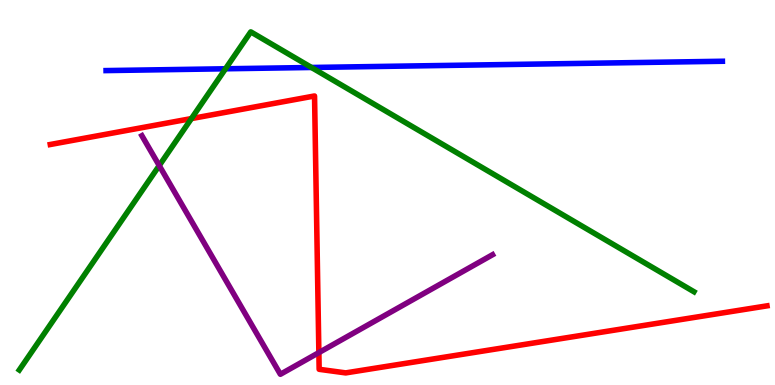[{'lines': ['blue', 'red'], 'intersections': []}, {'lines': ['green', 'red'], 'intersections': [{'x': 2.47, 'y': 6.92}]}, {'lines': ['purple', 'red'], 'intersections': [{'x': 4.11, 'y': 0.842}]}, {'lines': ['blue', 'green'], 'intersections': [{'x': 2.91, 'y': 8.21}, {'x': 4.02, 'y': 8.25}]}, {'lines': ['blue', 'purple'], 'intersections': []}, {'lines': ['green', 'purple'], 'intersections': [{'x': 2.05, 'y': 5.7}]}]